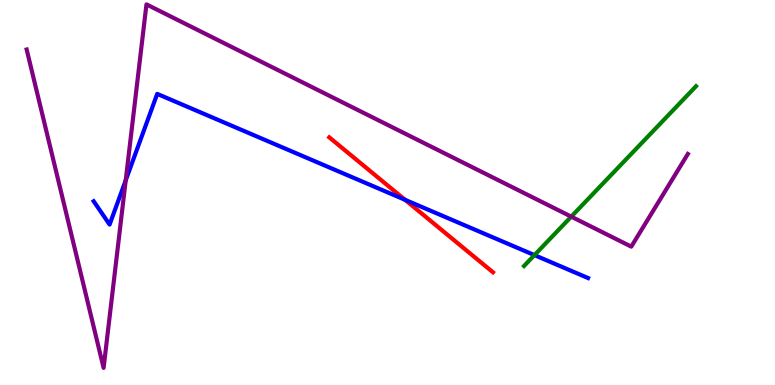[{'lines': ['blue', 'red'], 'intersections': [{'x': 5.23, 'y': 4.81}]}, {'lines': ['green', 'red'], 'intersections': []}, {'lines': ['purple', 'red'], 'intersections': []}, {'lines': ['blue', 'green'], 'intersections': [{'x': 6.9, 'y': 3.37}]}, {'lines': ['blue', 'purple'], 'intersections': [{'x': 1.62, 'y': 5.32}]}, {'lines': ['green', 'purple'], 'intersections': [{'x': 7.37, 'y': 4.37}]}]